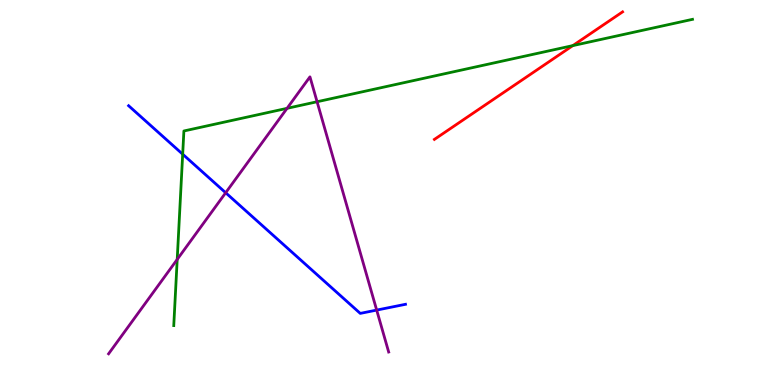[{'lines': ['blue', 'red'], 'intersections': []}, {'lines': ['green', 'red'], 'intersections': [{'x': 7.39, 'y': 8.82}]}, {'lines': ['purple', 'red'], 'intersections': []}, {'lines': ['blue', 'green'], 'intersections': [{'x': 2.36, 'y': 5.99}]}, {'lines': ['blue', 'purple'], 'intersections': [{'x': 2.91, 'y': 4.99}, {'x': 4.86, 'y': 1.95}]}, {'lines': ['green', 'purple'], 'intersections': [{'x': 2.29, 'y': 3.26}, {'x': 3.7, 'y': 7.19}, {'x': 4.09, 'y': 7.36}]}]